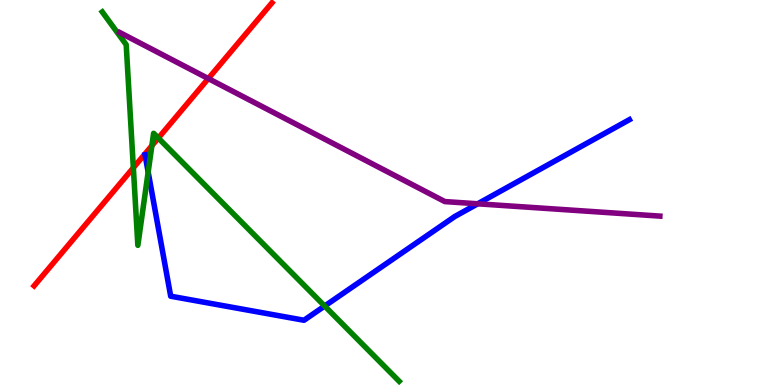[{'lines': ['blue', 'red'], 'intersections': []}, {'lines': ['green', 'red'], 'intersections': [{'x': 1.72, 'y': 5.64}, {'x': 1.96, 'y': 6.21}, {'x': 2.04, 'y': 6.41}]}, {'lines': ['purple', 'red'], 'intersections': [{'x': 2.69, 'y': 7.96}]}, {'lines': ['blue', 'green'], 'intersections': [{'x': 1.91, 'y': 5.53}, {'x': 4.19, 'y': 2.05}]}, {'lines': ['blue', 'purple'], 'intersections': [{'x': 6.16, 'y': 4.71}]}, {'lines': ['green', 'purple'], 'intersections': []}]